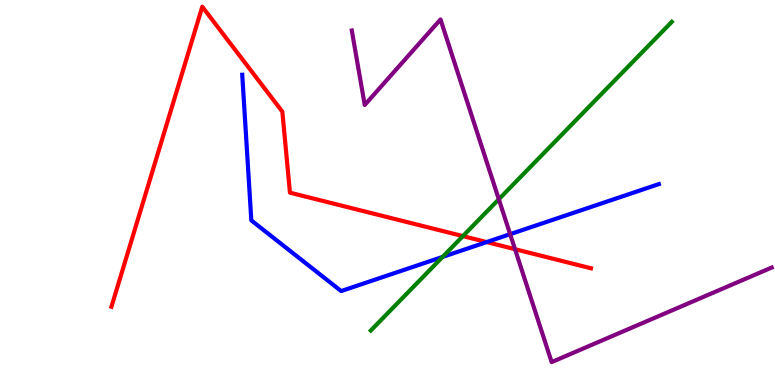[{'lines': ['blue', 'red'], 'intersections': [{'x': 6.28, 'y': 3.71}]}, {'lines': ['green', 'red'], 'intersections': [{'x': 5.97, 'y': 3.87}]}, {'lines': ['purple', 'red'], 'intersections': [{'x': 6.65, 'y': 3.53}]}, {'lines': ['blue', 'green'], 'intersections': [{'x': 5.71, 'y': 3.33}]}, {'lines': ['blue', 'purple'], 'intersections': [{'x': 6.58, 'y': 3.92}]}, {'lines': ['green', 'purple'], 'intersections': [{'x': 6.44, 'y': 4.82}]}]